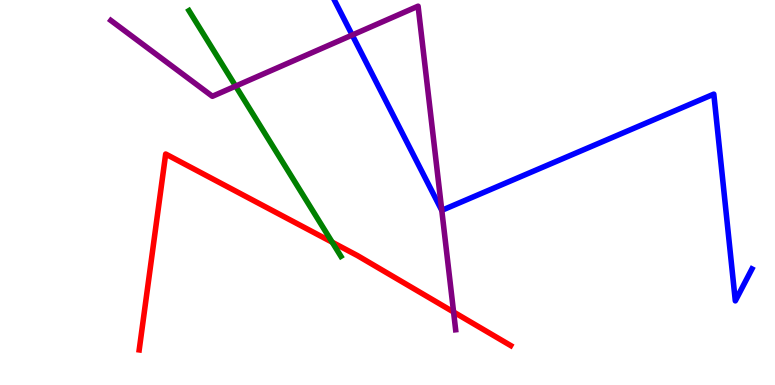[{'lines': ['blue', 'red'], 'intersections': []}, {'lines': ['green', 'red'], 'intersections': [{'x': 4.29, 'y': 3.71}]}, {'lines': ['purple', 'red'], 'intersections': [{'x': 5.85, 'y': 1.9}]}, {'lines': ['blue', 'green'], 'intersections': []}, {'lines': ['blue', 'purple'], 'intersections': [{'x': 4.54, 'y': 9.09}, {'x': 5.7, 'y': 4.54}]}, {'lines': ['green', 'purple'], 'intersections': [{'x': 3.04, 'y': 7.76}]}]